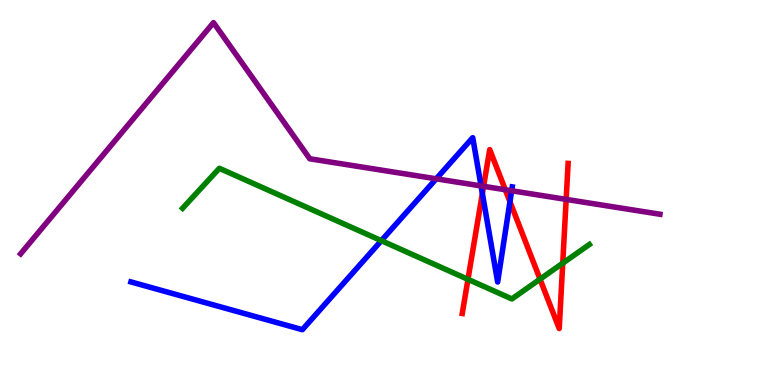[{'lines': ['blue', 'red'], 'intersections': [{'x': 6.22, 'y': 4.98}, {'x': 6.58, 'y': 4.76}]}, {'lines': ['green', 'red'], 'intersections': [{'x': 6.04, 'y': 2.74}, {'x': 6.97, 'y': 2.75}, {'x': 7.26, 'y': 3.16}]}, {'lines': ['purple', 'red'], 'intersections': [{'x': 6.24, 'y': 5.16}, {'x': 6.52, 'y': 5.07}, {'x': 7.31, 'y': 4.82}]}, {'lines': ['blue', 'green'], 'intersections': [{'x': 4.92, 'y': 3.75}]}, {'lines': ['blue', 'purple'], 'intersections': [{'x': 5.63, 'y': 5.36}, {'x': 6.21, 'y': 5.17}, {'x': 6.6, 'y': 5.05}]}, {'lines': ['green', 'purple'], 'intersections': []}]